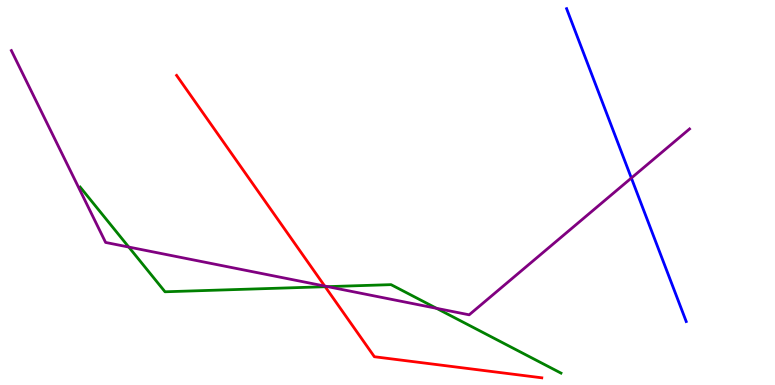[{'lines': ['blue', 'red'], 'intersections': []}, {'lines': ['green', 'red'], 'intersections': [{'x': 4.2, 'y': 2.55}]}, {'lines': ['purple', 'red'], 'intersections': [{'x': 4.19, 'y': 2.57}]}, {'lines': ['blue', 'green'], 'intersections': []}, {'lines': ['blue', 'purple'], 'intersections': [{'x': 8.15, 'y': 5.38}]}, {'lines': ['green', 'purple'], 'intersections': [{'x': 1.66, 'y': 3.58}, {'x': 4.23, 'y': 2.55}, {'x': 5.63, 'y': 1.99}]}]